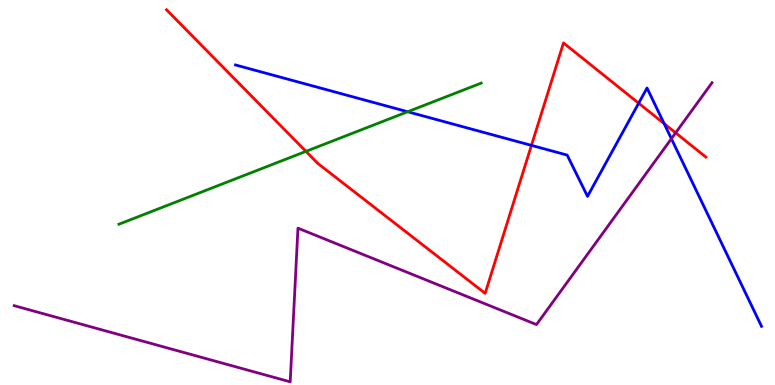[{'lines': ['blue', 'red'], 'intersections': [{'x': 6.86, 'y': 6.22}, {'x': 8.24, 'y': 7.32}, {'x': 8.57, 'y': 6.79}]}, {'lines': ['green', 'red'], 'intersections': [{'x': 3.95, 'y': 6.07}]}, {'lines': ['purple', 'red'], 'intersections': [{'x': 8.72, 'y': 6.55}]}, {'lines': ['blue', 'green'], 'intersections': [{'x': 5.26, 'y': 7.1}]}, {'lines': ['blue', 'purple'], 'intersections': [{'x': 8.66, 'y': 6.4}]}, {'lines': ['green', 'purple'], 'intersections': []}]